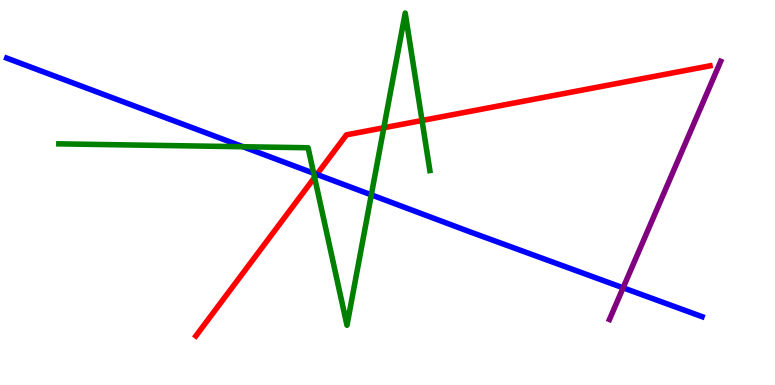[{'lines': ['blue', 'red'], 'intersections': [{'x': 4.09, 'y': 5.47}]}, {'lines': ['green', 'red'], 'intersections': [{'x': 4.06, 'y': 5.39}, {'x': 4.95, 'y': 6.68}, {'x': 5.45, 'y': 6.87}]}, {'lines': ['purple', 'red'], 'intersections': []}, {'lines': ['blue', 'green'], 'intersections': [{'x': 3.14, 'y': 6.19}, {'x': 4.05, 'y': 5.5}, {'x': 4.79, 'y': 4.94}]}, {'lines': ['blue', 'purple'], 'intersections': [{'x': 8.04, 'y': 2.52}]}, {'lines': ['green', 'purple'], 'intersections': []}]